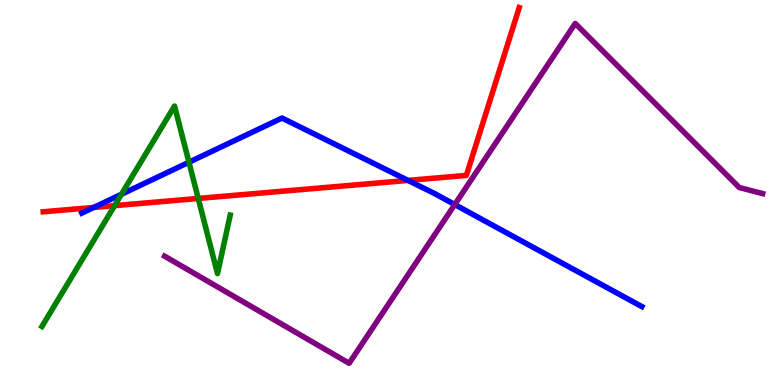[{'lines': ['blue', 'red'], 'intersections': [{'x': 1.21, 'y': 4.61}, {'x': 5.27, 'y': 5.31}]}, {'lines': ['green', 'red'], 'intersections': [{'x': 1.48, 'y': 4.66}, {'x': 2.56, 'y': 4.85}]}, {'lines': ['purple', 'red'], 'intersections': []}, {'lines': ['blue', 'green'], 'intersections': [{'x': 1.57, 'y': 4.95}, {'x': 2.44, 'y': 5.79}]}, {'lines': ['blue', 'purple'], 'intersections': [{'x': 5.87, 'y': 4.69}]}, {'lines': ['green', 'purple'], 'intersections': []}]